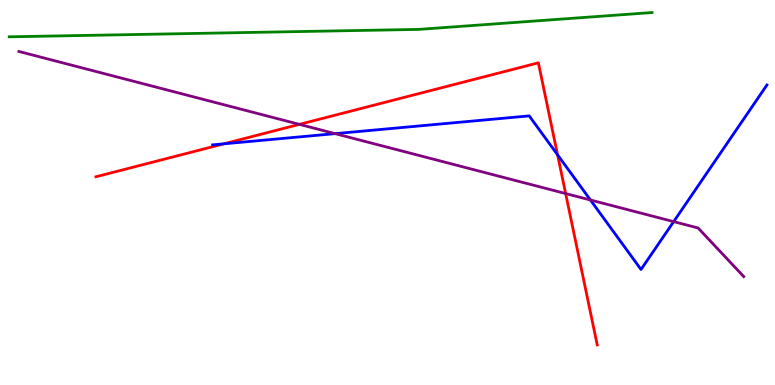[{'lines': ['blue', 'red'], 'intersections': [{'x': 2.89, 'y': 6.26}, {'x': 7.19, 'y': 5.98}]}, {'lines': ['green', 'red'], 'intersections': []}, {'lines': ['purple', 'red'], 'intersections': [{'x': 3.86, 'y': 6.77}, {'x': 7.3, 'y': 4.97}]}, {'lines': ['blue', 'green'], 'intersections': []}, {'lines': ['blue', 'purple'], 'intersections': [{'x': 4.32, 'y': 6.53}, {'x': 7.62, 'y': 4.81}, {'x': 8.69, 'y': 4.24}]}, {'lines': ['green', 'purple'], 'intersections': []}]